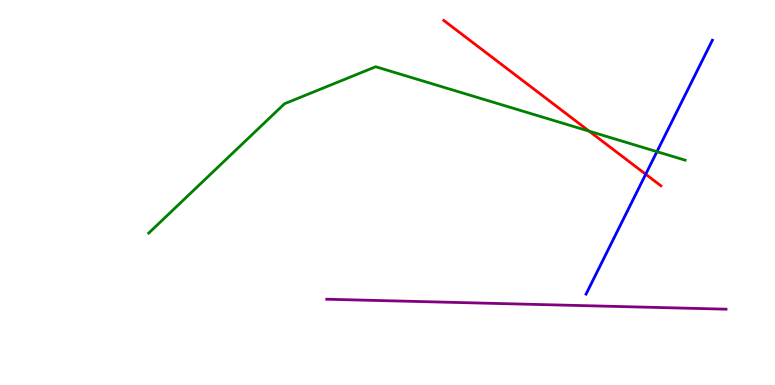[{'lines': ['blue', 'red'], 'intersections': [{'x': 8.33, 'y': 5.47}]}, {'lines': ['green', 'red'], 'intersections': [{'x': 7.6, 'y': 6.59}]}, {'lines': ['purple', 'red'], 'intersections': []}, {'lines': ['blue', 'green'], 'intersections': [{'x': 8.48, 'y': 6.06}]}, {'lines': ['blue', 'purple'], 'intersections': []}, {'lines': ['green', 'purple'], 'intersections': []}]